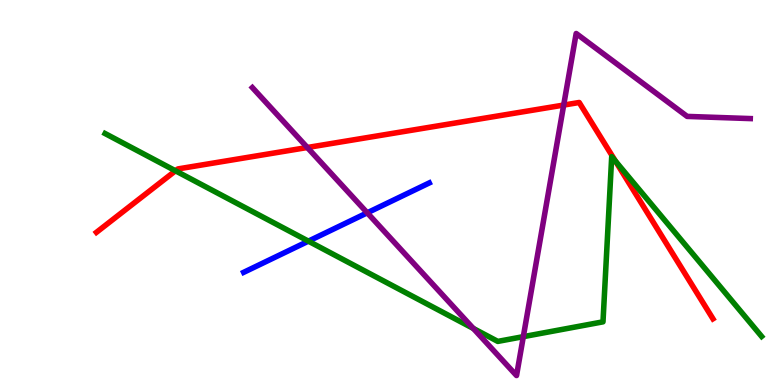[{'lines': ['blue', 'red'], 'intersections': []}, {'lines': ['green', 'red'], 'intersections': [{'x': 2.26, 'y': 5.56}, {'x': 7.94, 'y': 5.81}]}, {'lines': ['purple', 'red'], 'intersections': [{'x': 3.97, 'y': 6.17}, {'x': 7.27, 'y': 7.27}]}, {'lines': ['blue', 'green'], 'intersections': [{'x': 3.98, 'y': 3.74}]}, {'lines': ['blue', 'purple'], 'intersections': [{'x': 4.74, 'y': 4.47}]}, {'lines': ['green', 'purple'], 'intersections': [{'x': 6.11, 'y': 1.47}, {'x': 6.75, 'y': 1.26}]}]